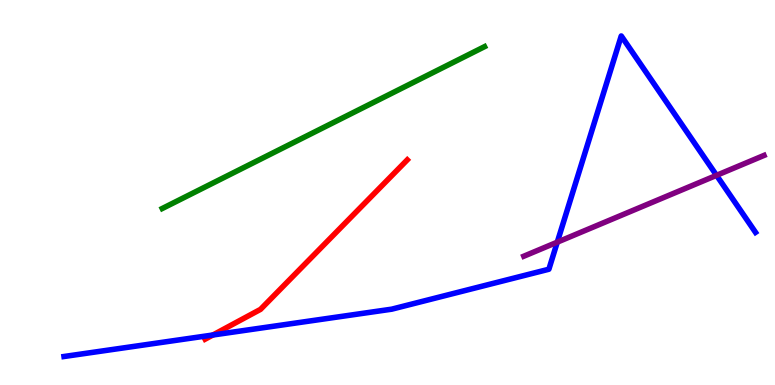[{'lines': ['blue', 'red'], 'intersections': [{'x': 2.75, 'y': 1.3}]}, {'lines': ['green', 'red'], 'intersections': []}, {'lines': ['purple', 'red'], 'intersections': []}, {'lines': ['blue', 'green'], 'intersections': []}, {'lines': ['blue', 'purple'], 'intersections': [{'x': 7.19, 'y': 3.71}, {'x': 9.25, 'y': 5.45}]}, {'lines': ['green', 'purple'], 'intersections': []}]